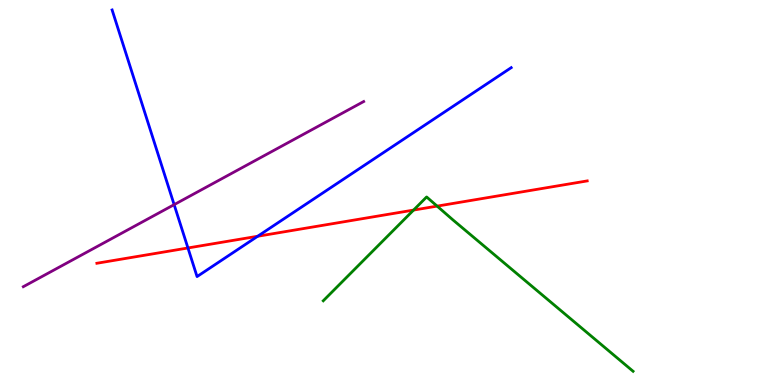[{'lines': ['blue', 'red'], 'intersections': [{'x': 2.43, 'y': 3.56}, {'x': 3.32, 'y': 3.86}]}, {'lines': ['green', 'red'], 'intersections': [{'x': 5.34, 'y': 4.54}, {'x': 5.64, 'y': 4.65}]}, {'lines': ['purple', 'red'], 'intersections': []}, {'lines': ['blue', 'green'], 'intersections': []}, {'lines': ['blue', 'purple'], 'intersections': [{'x': 2.25, 'y': 4.68}]}, {'lines': ['green', 'purple'], 'intersections': []}]